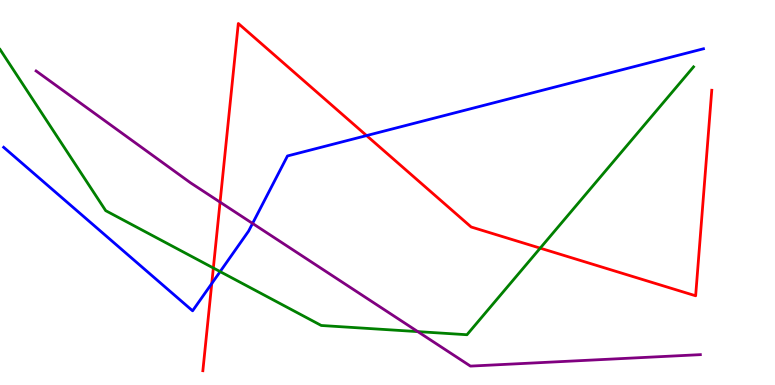[{'lines': ['blue', 'red'], 'intersections': [{'x': 2.73, 'y': 2.64}, {'x': 4.73, 'y': 6.48}]}, {'lines': ['green', 'red'], 'intersections': [{'x': 2.75, 'y': 3.04}, {'x': 6.97, 'y': 3.55}]}, {'lines': ['purple', 'red'], 'intersections': [{'x': 2.84, 'y': 4.75}]}, {'lines': ['blue', 'green'], 'intersections': [{'x': 2.84, 'y': 2.95}]}, {'lines': ['blue', 'purple'], 'intersections': [{'x': 3.26, 'y': 4.2}]}, {'lines': ['green', 'purple'], 'intersections': [{'x': 5.39, 'y': 1.39}]}]